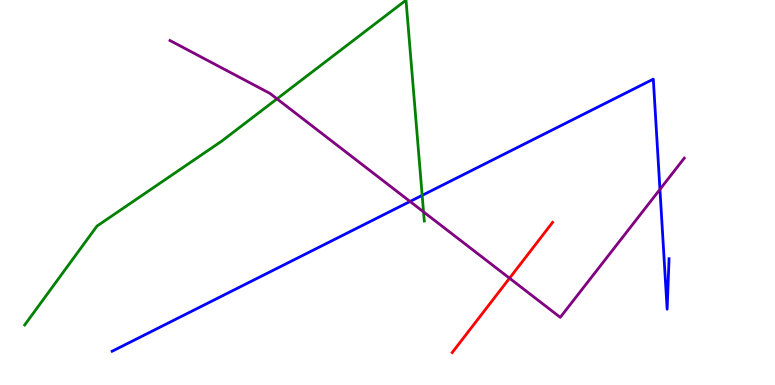[{'lines': ['blue', 'red'], 'intersections': []}, {'lines': ['green', 'red'], 'intersections': []}, {'lines': ['purple', 'red'], 'intersections': [{'x': 6.57, 'y': 2.77}]}, {'lines': ['blue', 'green'], 'intersections': [{'x': 5.45, 'y': 4.93}]}, {'lines': ['blue', 'purple'], 'intersections': [{'x': 5.29, 'y': 4.77}, {'x': 8.52, 'y': 5.08}]}, {'lines': ['green', 'purple'], 'intersections': [{'x': 3.57, 'y': 7.43}, {'x': 5.47, 'y': 4.5}]}]